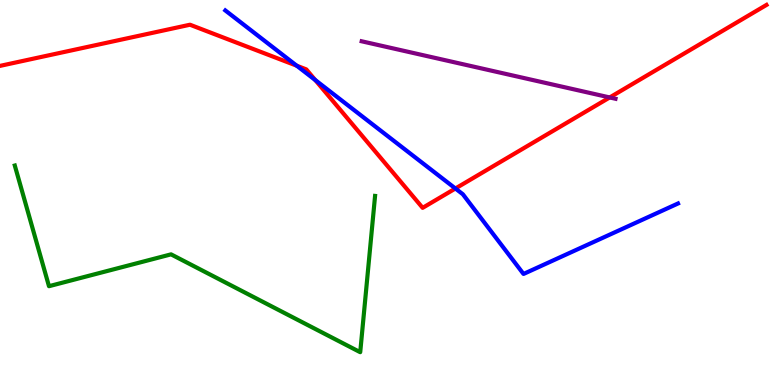[{'lines': ['blue', 'red'], 'intersections': [{'x': 3.83, 'y': 8.29}, {'x': 4.07, 'y': 7.92}, {'x': 5.88, 'y': 5.1}]}, {'lines': ['green', 'red'], 'intersections': []}, {'lines': ['purple', 'red'], 'intersections': [{'x': 7.87, 'y': 7.47}]}, {'lines': ['blue', 'green'], 'intersections': []}, {'lines': ['blue', 'purple'], 'intersections': []}, {'lines': ['green', 'purple'], 'intersections': []}]